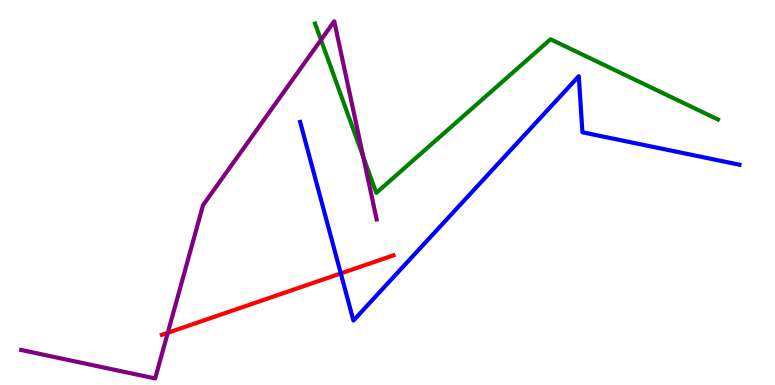[{'lines': ['blue', 'red'], 'intersections': [{'x': 4.4, 'y': 2.9}]}, {'lines': ['green', 'red'], 'intersections': []}, {'lines': ['purple', 'red'], 'intersections': [{'x': 2.16, 'y': 1.36}]}, {'lines': ['blue', 'green'], 'intersections': []}, {'lines': ['blue', 'purple'], 'intersections': []}, {'lines': ['green', 'purple'], 'intersections': [{'x': 4.14, 'y': 8.96}, {'x': 4.69, 'y': 5.92}]}]